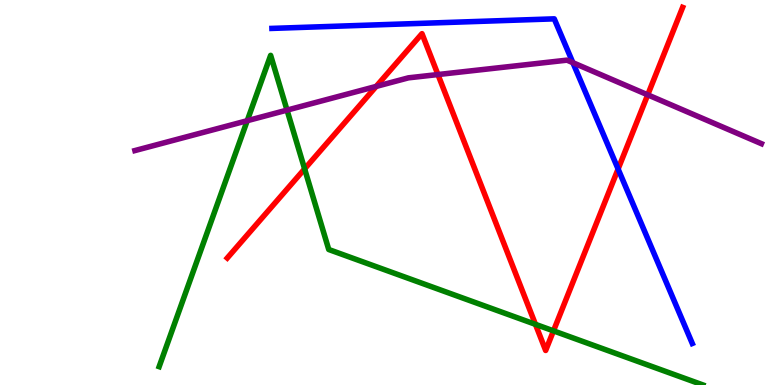[{'lines': ['blue', 'red'], 'intersections': [{'x': 7.98, 'y': 5.61}]}, {'lines': ['green', 'red'], 'intersections': [{'x': 3.93, 'y': 5.61}, {'x': 6.91, 'y': 1.58}, {'x': 7.14, 'y': 1.41}]}, {'lines': ['purple', 'red'], 'intersections': [{'x': 4.85, 'y': 7.76}, {'x': 5.65, 'y': 8.06}, {'x': 8.36, 'y': 7.54}]}, {'lines': ['blue', 'green'], 'intersections': []}, {'lines': ['blue', 'purple'], 'intersections': [{'x': 7.39, 'y': 8.37}]}, {'lines': ['green', 'purple'], 'intersections': [{'x': 3.19, 'y': 6.86}, {'x': 3.7, 'y': 7.14}]}]